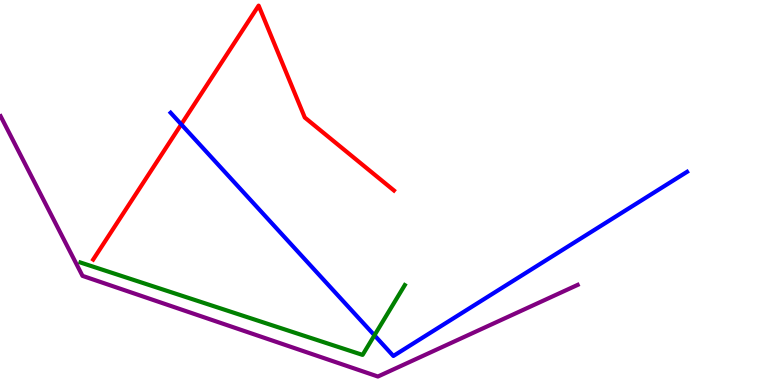[{'lines': ['blue', 'red'], 'intersections': [{'x': 2.34, 'y': 6.77}]}, {'lines': ['green', 'red'], 'intersections': []}, {'lines': ['purple', 'red'], 'intersections': []}, {'lines': ['blue', 'green'], 'intersections': [{'x': 4.83, 'y': 1.29}]}, {'lines': ['blue', 'purple'], 'intersections': []}, {'lines': ['green', 'purple'], 'intersections': []}]